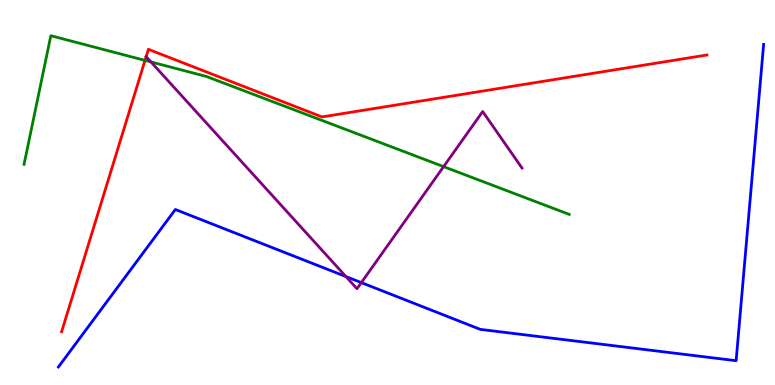[{'lines': ['blue', 'red'], 'intersections': []}, {'lines': ['green', 'red'], 'intersections': [{'x': 1.87, 'y': 8.43}]}, {'lines': ['purple', 'red'], 'intersections': []}, {'lines': ['blue', 'green'], 'intersections': []}, {'lines': ['blue', 'purple'], 'intersections': [{'x': 4.46, 'y': 2.82}, {'x': 4.66, 'y': 2.66}]}, {'lines': ['green', 'purple'], 'intersections': [{'x': 1.95, 'y': 8.39}, {'x': 5.72, 'y': 5.67}]}]